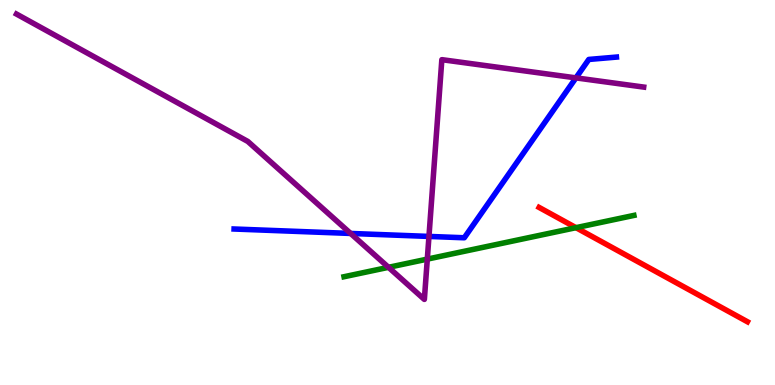[{'lines': ['blue', 'red'], 'intersections': []}, {'lines': ['green', 'red'], 'intersections': [{'x': 7.43, 'y': 4.09}]}, {'lines': ['purple', 'red'], 'intersections': []}, {'lines': ['blue', 'green'], 'intersections': []}, {'lines': ['blue', 'purple'], 'intersections': [{'x': 4.52, 'y': 3.94}, {'x': 5.53, 'y': 3.86}, {'x': 7.43, 'y': 7.98}]}, {'lines': ['green', 'purple'], 'intersections': [{'x': 5.01, 'y': 3.06}, {'x': 5.51, 'y': 3.27}]}]